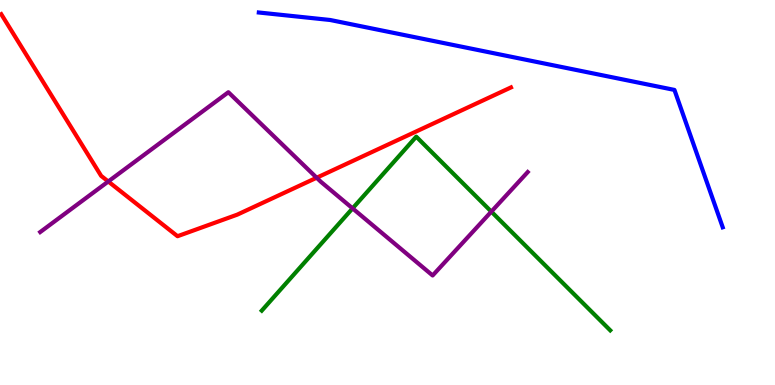[{'lines': ['blue', 'red'], 'intersections': []}, {'lines': ['green', 'red'], 'intersections': []}, {'lines': ['purple', 'red'], 'intersections': [{'x': 1.4, 'y': 5.29}, {'x': 4.09, 'y': 5.38}]}, {'lines': ['blue', 'green'], 'intersections': []}, {'lines': ['blue', 'purple'], 'intersections': []}, {'lines': ['green', 'purple'], 'intersections': [{'x': 4.55, 'y': 4.59}, {'x': 6.34, 'y': 4.5}]}]